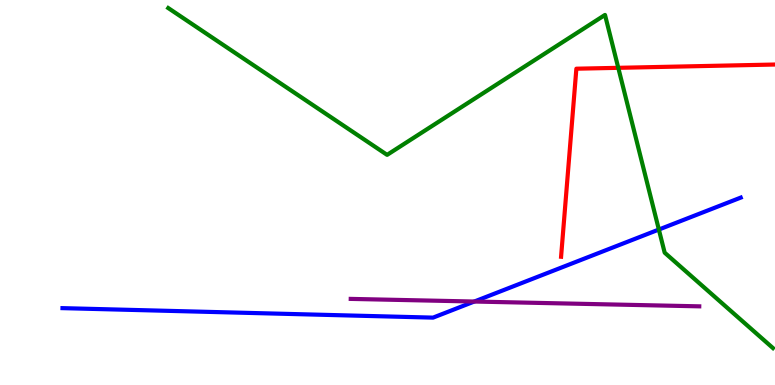[{'lines': ['blue', 'red'], 'intersections': []}, {'lines': ['green', 'red'], 'intersections': [{'x': 7.98, 'y': 8.24}]}, {'lines': ['purple', 'red'], 'intersections': []}, {'lines': ['blue', 'green'], 'intersections': [{'x': 8.5, 'y': 4.04}]}, {'lines': ['blue', 'purple'], 'intersections': [{'x': 6.12, 'y': 2.17}]}, {'lines': ['green', 'purple'], 'intersections': []}]